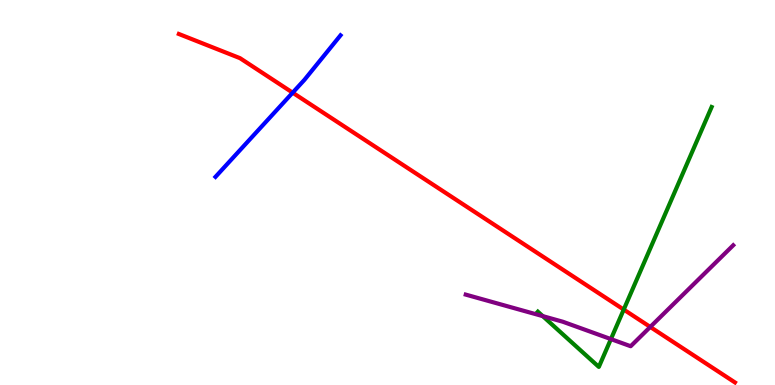[{'lines': ['blue', 'red'], 'intersections': [{'x': 3.78, 'y': 7.59}]}, {'lines': ['green', 'red'], 'intersections': [{'x': 8.05, 'y': 1.96}]}, {'lines': ['purple', 'red'], 'intersections': [{'x': 8.39, 'y': 1.51}]}, {'lines': ['blue', 'green'], 'intersections': []}, {'lines': ['blue', 'purple'], 'intersections': []}, {'lines': ['green', 'purple'], 'intersections': [{'x': 7.0, 'y': 1.79}, {'x': 7.88, 'y': 1.19}]}]